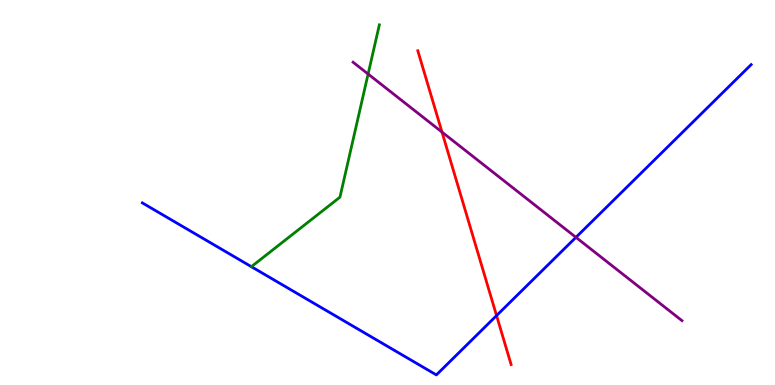[{'lines': ['blue', 'red'], 'intersections': [{'x': 6.41, 'y': 1.8}]}, {'lines': ['green', 'red'], 'intersections': []}, {'lines': ['purple', 'red'], 'intersections': [{'x': 5.7, 'y': 6.57}]}, {'lines': ['blue', 'green'], 'intersections': []}, {'lines': ['blue', 'purple'], 'intersections': [{'x': 7.43, 'y': 3.84}]}, {'lines': ['green', 'purple'], 'intersections': [{'x': 4.75, 'y': 8.08}]}]